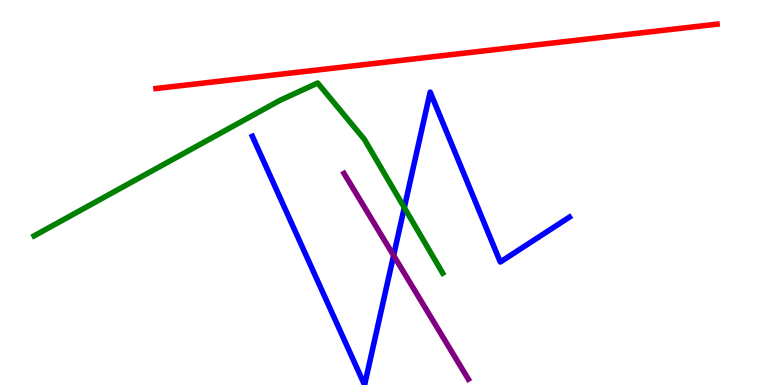[{'lines': ['blue', 'red'], 'intersections': []}, {'lines': ['green', 'red'], 'intersections': []}, {'lines': ['purple', 'red'], 'intersections': []}, {'lines': ['blue', 'green'], 'intersections': [{'x': 5.22, 'y': 4.61}]}, {'lines': ['blue', 'purple'], 'intersections': [{'x': 5.08, 'y': 3.36}]}, {'lines': ['green', 'purple'], 'intersections': []}]